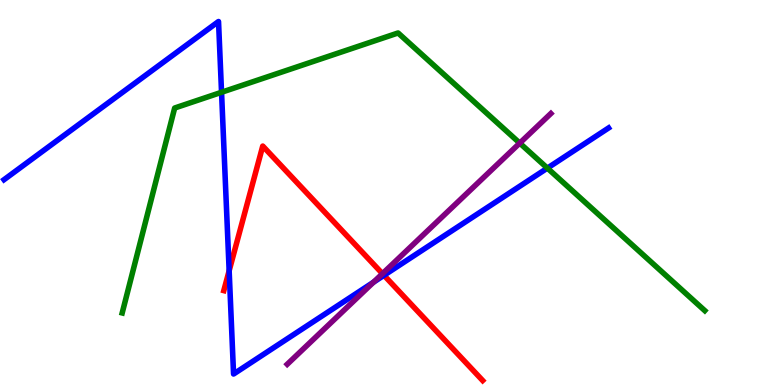[{'lines': ['blue', 'red'], 'intersections': [{'x': 2.96, 'y': 2.97}, {'x': 4.95, 'y': 2.85}]}, {'lines': ['green', 'red'], 'intersections': []}, {'lines': ['purple', 'red'], 'intersections': [{'x': 4.93, 'y': 2.89}]}, {'lines': ['blue', 'green'], 'intersections': [{'x': 2.86, 'y': 7.6}, {'x': 7.06, 'y': 5.63}]}, {'lines': ['blue', 'purple'], 'intersections': [{'x': 4.82, 'y': 2.67}]}, {'lines': ['green', 'purple'], 'intersections': [{'x': 6.71, 'y': 6.28}]}]